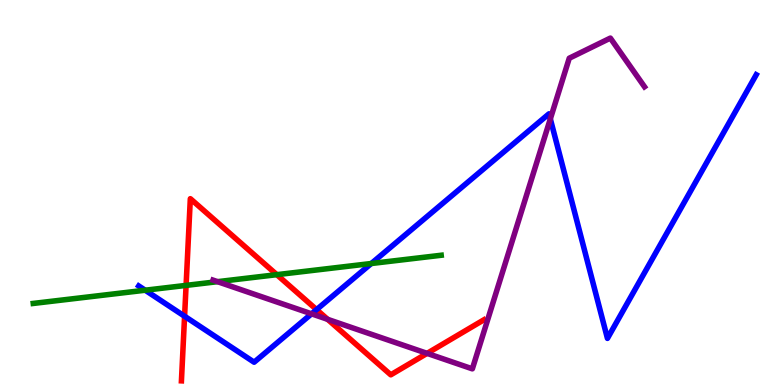[{'lines': ['blue', 'red'], 'intersections': [{'x': 2.38, 'y': 1.79}, {'x': 4.08, 'y': 1.96}]}, {'lines': ['green', 'red'], 'intersections': [{'x': 2.4, 'y': 2.59}, {'x': 3.57, 'y': 2.87}]}, {'lines': ['purple', 'red'], 'intersections': [{'x': 4.23, 'y': 1.71}, {'x': 5.51, 'y': 0.822}]}, {'lines': ['blue', 'green'], 'intersections': [{'x': 1.87, 'y': 2.46}, {'x': 4.79, 'y': 3.16}]}, {'lines': ['blue', 'purple'], 'intersections': [{'x': 4.02, 'y': 1.85}, {'x': 7.1, 'y': 6.91}]}, {'lines': ['green', 'purple'], 'intersections': [{'x': 2.81, 'y': 2.68}]}]